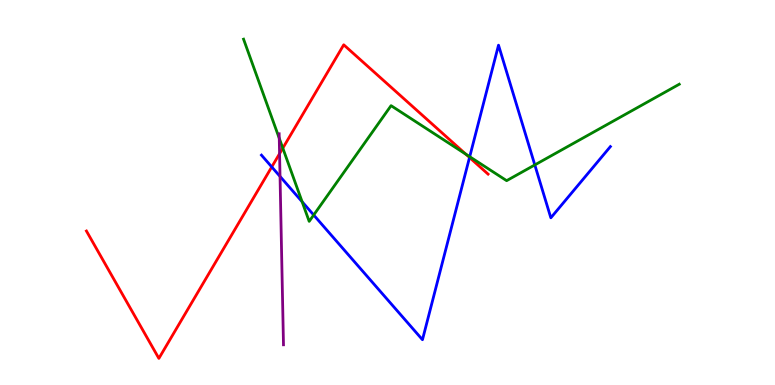[{'lines': ['blue', 'red'], 'intersections': [{'x': 3.51, 'y': 5.66}, {'x': 6.06, 'y': 5.91}]}, {'lines': ['green', 'red'], 'intersections': [{'x': 3.65, 'y': 6.15}, {'x': 6.01, 'y': 6.0}]}, {'lines': ['purple', 'red'], 'intersections': [{'x': 3.61, 'y': 6.01}]}, {'lines': ['blue', 'green'], 'intersections': [{'x': 3.9, 'y': 4.76}, {'x': 4.05, 'y': 4.42}, {'x': 6.06, 'y': 5.93}, {'x': 6.9, 'y': 5.72}]}, {'lines': ['blue', 'purple'], 'intersections': [{'x': 3.61, 'y': 5.42}]}, {'lines': ['green', 'purple'], 'intersections': [{'x': 3.6, 'y': 6.41}]}]